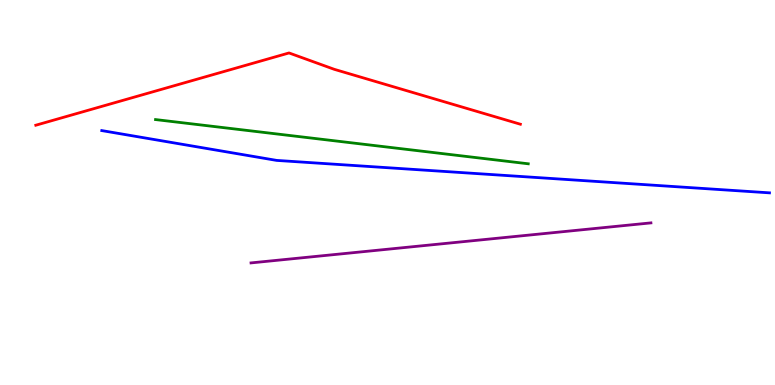[{'lines': ['blue', 'red'], 'intersections': []}, {'lines': ['green', 'red'], 'intersections': []}, {'lines': ['purple', 'red'], 'intersections': []}, {'lines': ['blue', 'green'], 'intersections': []}, {'lines': ['blue', 'purple'], 'intersections': []}, {'lines': ['green', 'purple'], 'intersections': []}]